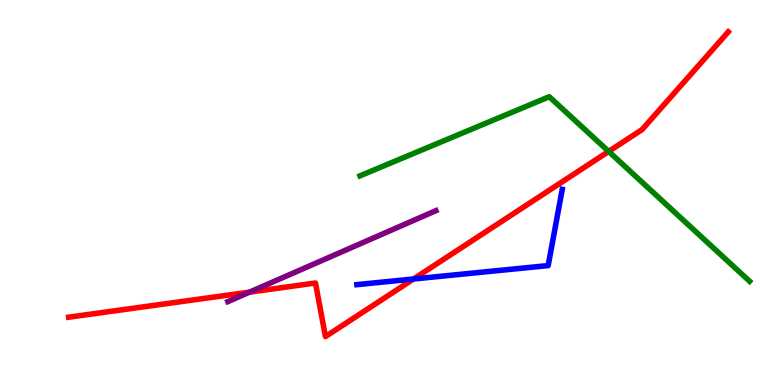[{'lines': ['blue', 'red'], 'intersections': [{'x': 5.34, 'y': 2.75}]}, {'lines': ['green', 'red'], 'intersections': [{'x': 7.85, 'y': 6.07}]}, {'lines': ['purple', 'red'], 'intersections': [{'x': 3.22, 'y': 2.41}]}, {'lines': ['blue', 'green'], 'intersections': []}, {'lines': ['blue', 'purple'], 'intersections': []}, {'lines': ['green', 'purple'], 'intersections': []}]